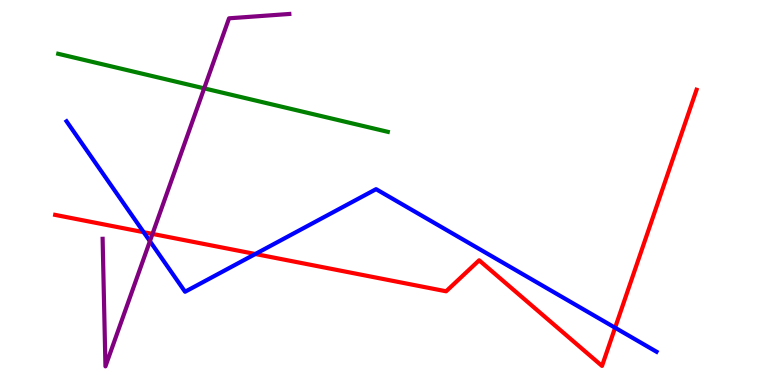[{'lines': ['blue', 'red'], 'intersections': [{'x': 1.85, 'y': 3.97}, {'x': 3.29, 'y': 3.4}, {'x': 7.94, 'y': 1.49}]}, {'lines': ['green', 'red'], 'intersections': []}, {'lines': ['purple', 'red'], 'intersections': [{'x': 1.97, 'y': 3.92}]}, {'lines': ['blue', 'green'], 'intersections': []}, {'lines': ['blue', 'purple'], 'intersections': [{'x': 1.93, 'y': 3.74}]}, {'lines': ['green', 'purple'], 'intersections': [{'x': 2.63, 'y': 7.7}]}]